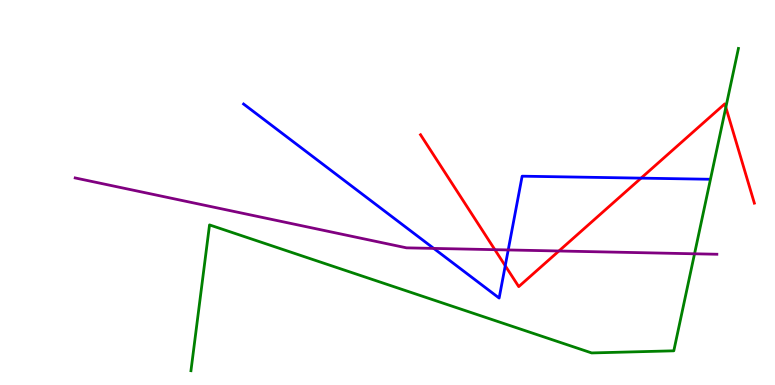[{'lines': ['blue', 'red'], 'intersections': [{'x': 6.52, 'y': 3.1}, {'x': 8.27, 'y': 5.37}]}, {'lines': ['green', 'red'], 'intersections': [{'x': 9.37, 'y': 7.21}]}, {'lines': ['purple', 'red'], 'intersections': [{'x': 6.39, 'y': 3.51}, {'x': 7.21, 'y': 3.48}]}, {'lines': ['blue', 'green'], 'intersections': []}, {'lines': ['blue', 'purple'], 'intersections': [{'x': 5.6, 'y': 3.55}, {'x': 6.56, 'y': 3.51}]}, {'lines': ['green', 'purple'], 'intersections': [{'x': 8.96, 'y': 3.41}]}]